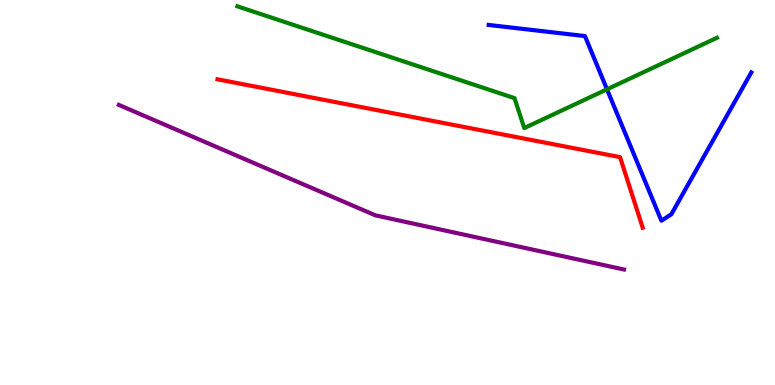[{'lines': ['blue', 'red'], 'intersections': []}, {'lines': ['green', 'red'], 'intersections': []}, {'lines': ['purple', 'red'], 'intersections': []}, {'lines': ['blue', 'green'], 'intersections': [{'x': 7.83, 'y': 7.68}]}, {'lines': ['blue', 'purple'], 'intersections': []}, {'lines': ['green', 'purple'], 'intersections': []}]